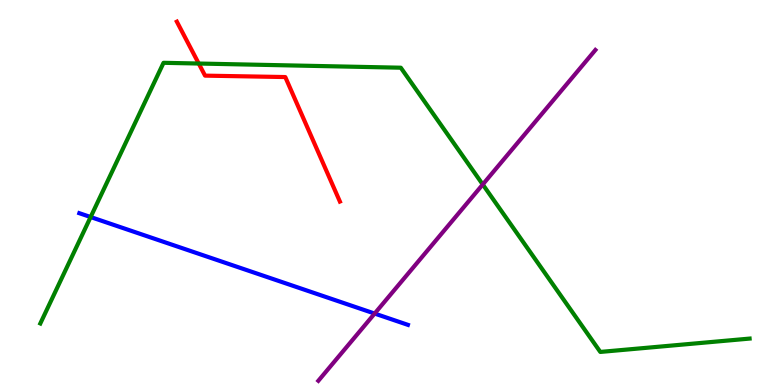[{'lines': ['blue', 'red'], 'intersections': []}, {'lines': ['green', 'red'], 'intersections': [{'x': 2.56, 'y': 8.35}]}, {'lines': ['purple', 'red'], 'intersections': []}, {'lines': ['blue', 'green'], 'intersections': [{'x': 1.17, 'y': 4.36}]}, {'lines': ['blue', 'purple'], 'intersections': [{'x': 4.83, 'y': 1.86}]}, {'lines': ['green', 'purple'], 'intersections': [{'x': 6.23, 'y': 5.21}]}]